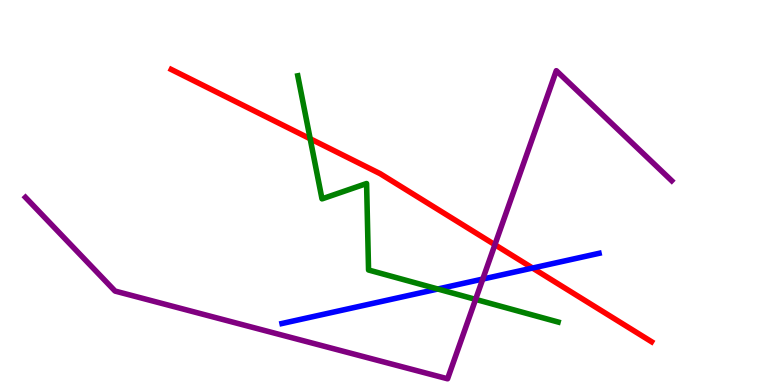[{'lines': ['blue', 'red'], 'intersections': [{'x': 6.87, 'y': 3.04}]}, {'lines': ['green', 'red'], 'intersections': [{'x': 4.0, 'y': 6.4}]}, {'lines': ['purple', 'red'], 'intersections': [{'x': 6.39, 'y': 3.64}]}, {'lines': ['blue', 'green'], 'intersections': [{'x': 5.65, 'y': 2.49}]}, {'lines': ['blue', 'purple'], 'intersections': [{'x': 6.23, 'y': 2.75}]}, {'lines': ['green', 'purple'], 'intersections': [{'x': 6.14, 'y': 2.22}]}]